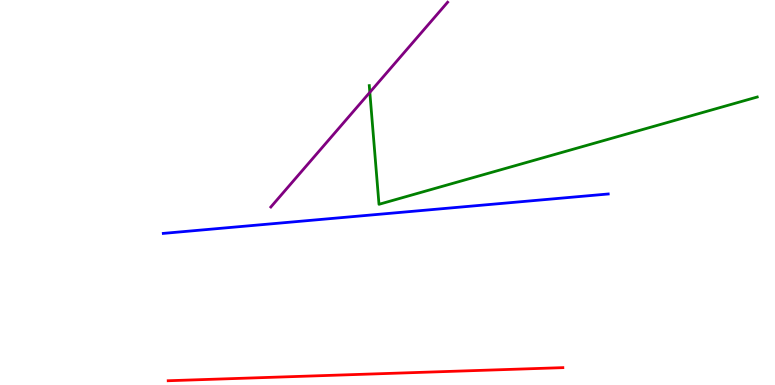[{'lines': ['blue', 'red'], 'intersections': []}, {'lines': ['green', 'red'], 'intersections': []}, {'lines': ['purple', 'red'], 'intersections': []}, {'lines': ['blue', 'green'], 'intersections': []}, {'lines': ['blue', 'purple'], 'intersections': []}, {'lines': ['green', 'purple'], 'intersections': [{'x': 4.77, 'y': 7.6}]}]